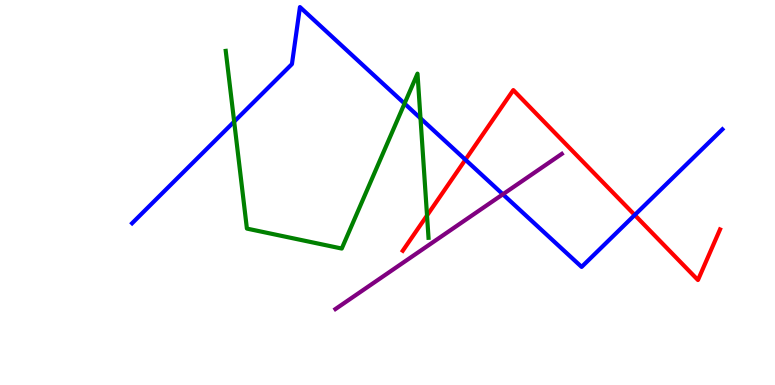[{'lines': ['blue', 'red'], 'intersections': [{'x': 6.01, 'y': 5.85}, {'x': 8.19, 'y': 4.42}]}, {'lines': ['green', 'red'], 'intersections': [{'x': 5.51, 'y': 4.4}]}, {'lines': ['purple', 'red'], 'intersections': []}, {'lines': ['blue', 'green'], 'intersections': [{'x': 3.02, 'y': 6.84}, {'x': 5.22, 'y': 7.31}, {'x': 5.43, 'y': 6.93}]}, {'lines': ['blue', 'purple'], 'intersections': [{'x': 6.49, 'y': 4.95}]}, {'lines': ['green', 'purple'], 'intersections': []}]